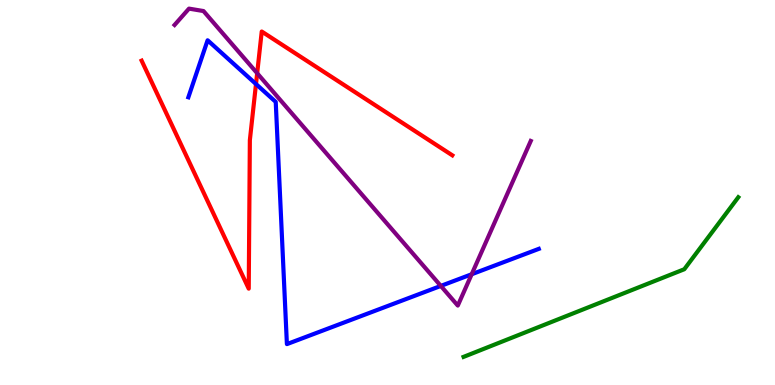[{'lines': ['blue', 'red'], 'intersections': [{'x': 3.3, 'y': 7.82}]}, {'lines': ['green', 'red'], 'intersections': []}, {'lines': ['purple', 'red'], 'intersections': [{'x': 3.32, 'y': 8.1}]}, {'lines': ['blue', 'green'], 'intersections': []}, {'lines': ['blue', 'purple'], 'intersections': [{'x': 5.69, 'y': 2.57}, {'x': 6.09, 'y': 2.88}]}, {'lines': ['green', 'purple'], 'intersections': []}]